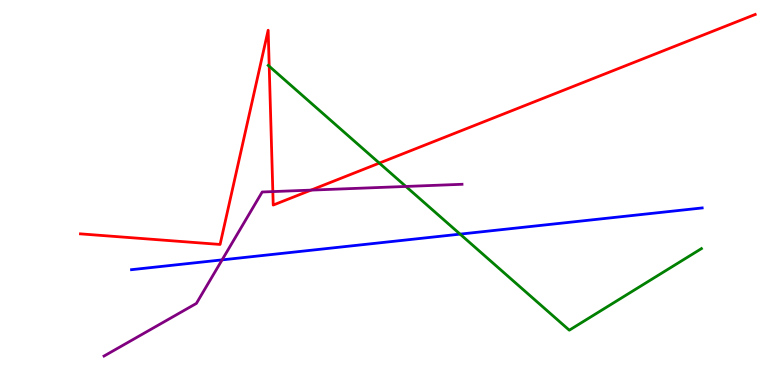[{'lines': ['blue', 'red'], 'intersections': []}, {'lines': ['green', 'red'], 'intersections': [{'x': 3.47, 'y': 8.28}, {'x': 4.89, 'y': 5.76}]}, {'lines': ['purple', 'red'], 'intersections': [{'x': 3.52, 'y': 5.02}, {'x': 4.01, 'y': 5.06}]}, {'lines': ['blue', 'green'], 'intersections': [{'x': 5.94, 'y': 3.92}]}, {'lines': ['blue', 'purple'], 'intersections': [{'x': 2.87, 'y': 3.25}]}, {'lines': ['green', 'purple'], 'intersections': [{'x': 5.24, 'y': 5.16}]}]